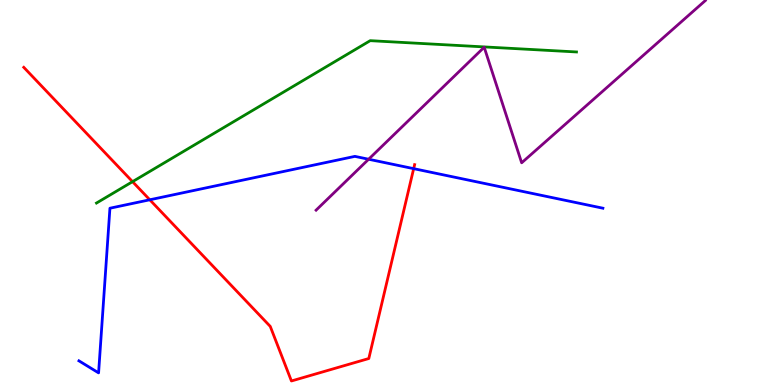[{'lines': ['blue', 'red'], 'intersections': [{'x': 1.93, 'y': 4.81}, {'x': 5.34, 'y': 5.62}]}, {'lines': ['green', 'red'], 'intersections': [{'x': 1.71, 'y': 5.28}]}, {'lines': ['purple', 'red'], 'intersections': []}, {'lines': ['blue', 'green'], 'intersections': []}, {'lines': ['blue', 'purple'], 'intersections': [{'x': 4.76, 'y': 5.86}]}, {'lines': ['green', 'purple'], 'intersections': []}]